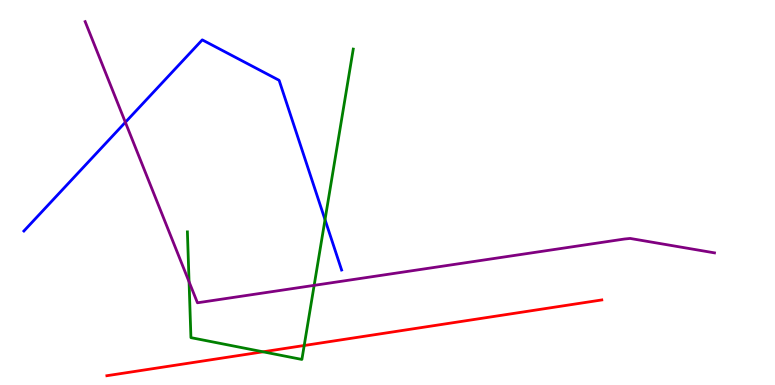[{'lines': ['blue', 'red'], 'intersections': []}, {'lines': ['green', 'red'], 'intersections': [{'x': 3.39, 'y': 0.862}, {'x': 3.93, 'y': 1.03}]}, {'lines': ['purple', 'red'], 'intersections': []}, {'lines': ['blue', 'green'], 'intersections': [{'x': 4.19, 'y': 4.29}]}, {'lines': ['blue', 'purple'], 'intersections': [{'x': 1.62, 'y': 6.82}]}, {'lines': ['green', 'purple'], 'intersections': [{'x': 2.44, 'y': 2.68}, {'x': 4.05, 'y': 2.59}]}]